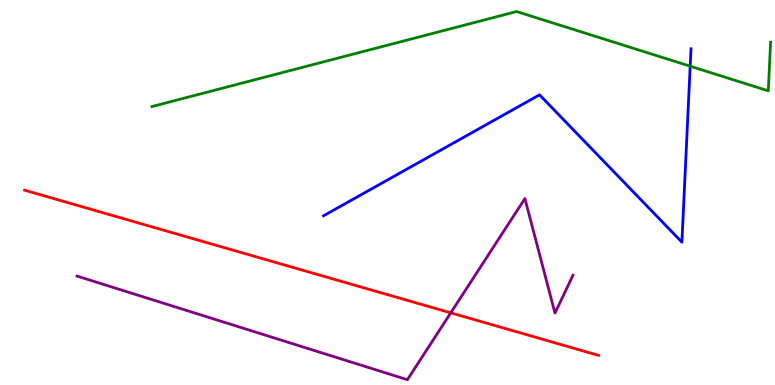[{'lines': ['blue', 'red'], 'intersections': []}, {'lines': ['green', 'red'], 'intersections': []}, {'lines': ['purple', 'red'], 'intersections': [{'x': 5.82, 'y': 1.87}]}, {'lines': ['blue', 'green'], 'intersections': [{'x': 8.91, 'y': 8.28}]}, {'lines': ['blue', 'purple'], 'intersections': []}, {'lines': ['green', 'purple'], 'intersections': []}]